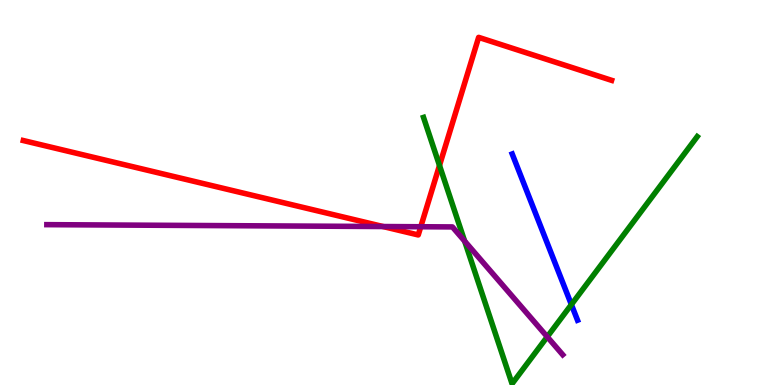[{'lines': ['blue', 'red'], 'intersections': []}, {'lines': ['green', 'red'], 'intersections': [{'x': 5.67, 'y': 5.7}]}, {'lines': ['purple', 'red'], 'intersections': [{'x': 4.94, 'y': 4.12}, {'x': 5.43, 'y': 4.11}]}, {'lines': ['blue', 'green'], 'intersections': [{'x': 7.37, 'y': 2.09}]}, {'lines': ['blue', 'purple'], 'intersections': []}, {'lines': ['green', 'purple'], 'intersections': [{'x': 6.0, 'y': 3.74}, {'x': 7.06, 'y': 1.25}]}]